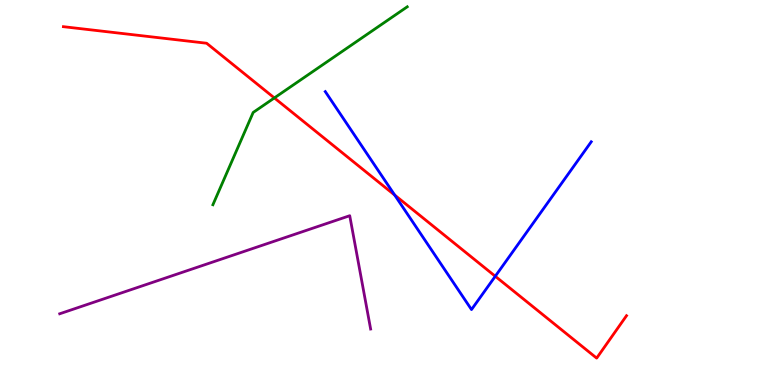[{'lines': ['blue', 'red'], 'intersections': [{'x': 5.09, 'y': 4.93}, {'x': 6.39, 'y': 2.82}]}, {'lines': ['green', 'red'], 'intersections': [{'x': 3.54, 'y': 7.46}]}, {'lines': ['purple', 'red'], 'intersections': []}, {'lines': ['blue', 'green'], 'intersections': []}, {'lines': ['blue', 'purple'], 'intersections': []}, {'lines': ['green', 'purple'], 'intersections': []}]